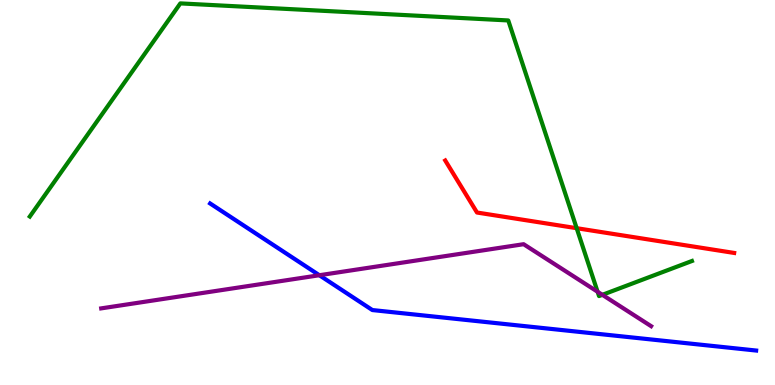[{'lines': ['blue', 'red'], 'intersections': []}, {'lines': ['green', 'red'], 'intersections': [{'x': 7.44, 'y': 4.07}]}, {'lines': ['purple', 'red'], 'intersections': []}, {'lines': ['blue', 'green'], 'intersections': []}, {'lines': ['blue', 'purple'], 'intersections': [{'x': 4.12, 'y': 2.85}]}, {'lines': ['green', 'purple'], 'intersections': [{'x': 7.71, 'y': 2.42}, {'x': 7.77, 'y': 2.34}]}]